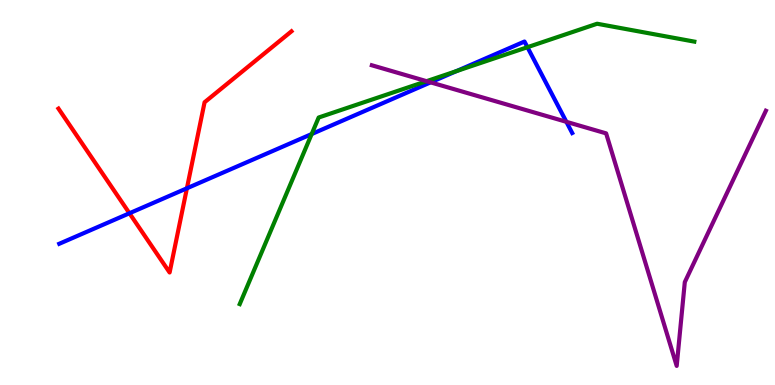[{'lines': ['blue', 'red'], 'intersections': [{'x': 1.67, 'y': 4.46}, {'x': 2.41, 'y': 5.11}]}, {'lines': ['green', 'red'], 'intersections': []}, {'lines': ['purple', 'red'], 'intersections': []}, {'lines': ['blue', 'green'], 'intersections': [{'x': 4.02, 'y': 6.52}, {'x': 5.89, 'y': 8.15}, {'x': 6.81, 'y': 8.77}]}, {'lines': ['blue', 'purple'], 'intersections': [{'x': 5.56, 'y': 7.86}, {'x': 7.31, 'y': 6.84}]}, {'lines': ['green', 'purple'], 'intersections': [{'x': 5.5, 'y': 7.89}]}]